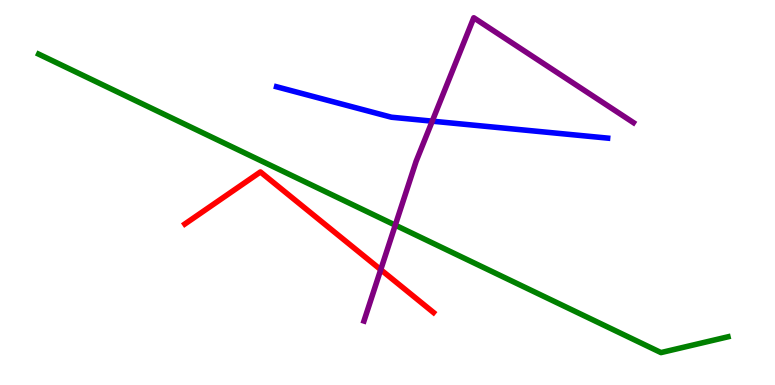[{'lines': ['blue', 'red'], 'intersections': []}, {'lines': ['green', 'red'], 'intersections': []}, {'lines': ['purple', 'red'], 'intersections': [{'x': 4.91, 'y': 3.0}]}, {'lines': ['blue', 'green'], 'intersections': []}, {'lines': ['blue', 'purple'], 'intersections': [{'x': 5.58, 'y': 6.85}]}, {'lines': ['green', 'purple'], 'intersections': [{'x': 5.1, 'y': 4.15}]}]